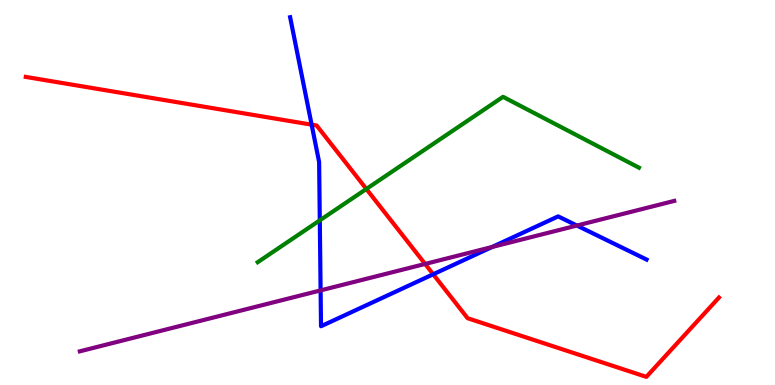[{'lines': ['blue', 'red'], 'intersections': [{'x': 4.02, 'y': 6.76}, {'x': 5.59, 'y': 2.88}]}, {'lines': ['green', 'red'], 'intersections': [{'x': 4.73, 'y': 5.09}]}, {'lines': ['purple', 'red'], 'intersections': [{'x': 5.49, 'y': 3.14}]}, {'lines': ['blue', 'green'], 'intersections': [{'x': 4.13, 'y': 4.28}]}, {'lines': ['blue', 'purple'], 'intersections': [{'x': 4.14, 'y': 2.46}, {'x': 6.35, 'y': 3.58}, {'x': 7.44, 'y': 4.14}]}, {'lines': ['green', 'purple'], 'intersections': []}]